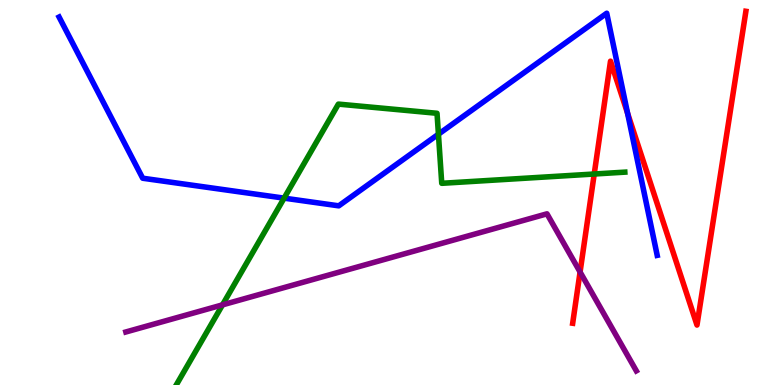[{'lines': ['blue', 'red'], 'intersections': [{'x': 8.1, 'y': 7.06}]}, {'lines': ['green', 'red'], 'intersections': [{'x': 7.67, 'y': 5.48}]}, {'lines': ['purple', 'red'], 'intersections': [{'x': 7.48, 'y': 2.93}]}, {'lines': ['blue', 'green'], 'intersections': [{'x': 3.67, 'y': 4.85}, {'x': 5.66, 'y': 6.51}]}, {'lines': ['blue', 'purple'], 'intersections': []}, {'lines': ['green', 'purple'], 'intersections': [{'x': 2.87, 'y': 2.08}]}]